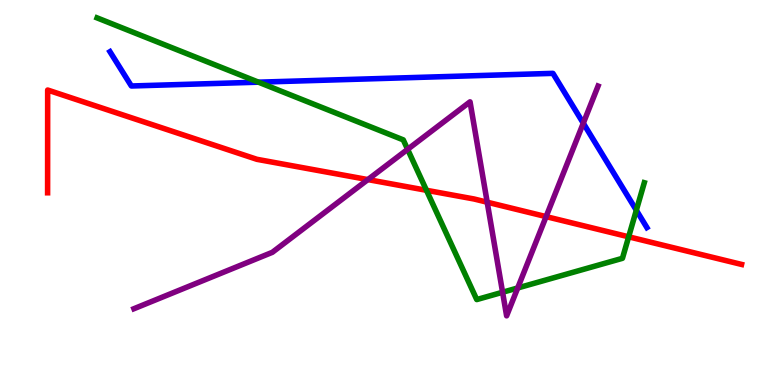[{'lines': ['blue', 'red'], 'intersections': []}, {'lines': ['green', 'red'], 'intersections': [{'x': 5.5, 'y': 5.06}, {'x': 8.11, 'y': 3.85}]}, {'lines': ['purple', 'red'], 'intersections': [{'x': 4.75, 'y': 5.34}, {'x': 6.29, 'y': 4.75}, {'x': 7.05, 'y': 4.37}]}, {'lines': ['blue', 'green'], 'intersections': [{'x': 3.34, 'y': 7.87}, {'x': 8.21, 'y': 4.54}]}, {'lines': ['blue', 'purple'], 'intersections': [{'x': 7.53, 'y': 6.8}]}, {'lines': ['green', 'purple'], 'intersections': [{'x': 5.26, 'y': 6.12}, {'x': 6.48, 'y': 2.41}, {'x': 6.68, 'y': 2.52}]}]